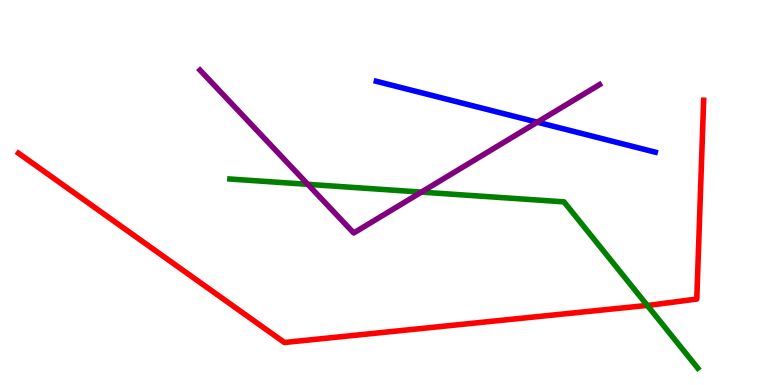[{'lines': ['blue', 'red'], 'intersections': []}, {'lines': ['green', 'red'], 'intersections': [{'x': 8.35, 'y': 2.07}]}, {'lines': ['purple', 'red'], 'intersections': []}, {'lines': ['blue', 'green'], 'intersections': []}, {'lines': ['blue', 'purple'], 'intersections': [{'x': 6.93, 'y': 6.83}]}, {'lines': ['green', 'purple'], 'intersections': [{'x': 3.97, 'y': 5.21}, {'x': 5.44, 'y': 5.01}]}]